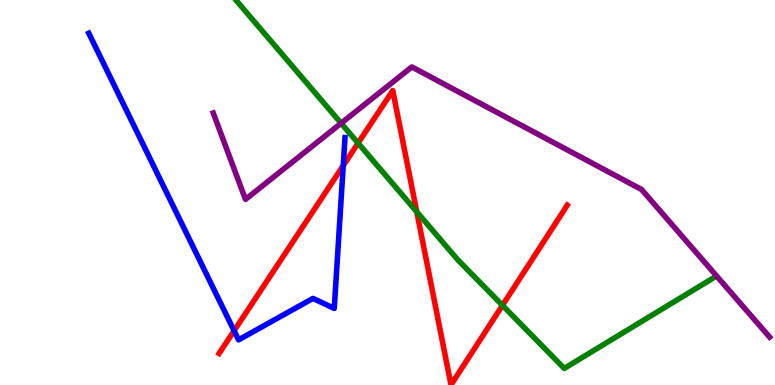[{'lines': ['blue', 'red'], 'intersections': [{'x': 3.02, 'y': 1.41}, {'x': 4.43, 'y': 5.7}]}, {'lines': ['green', 'red'], 'intersections': [{'x': 4.62, 'y': 6.28}, {'x': 5.38, 'y': 4.5}, {'x': 6.48, 'y': 2.07}]}, {'lines': ['purple', 'red'], 'intersections': []}, {'lines': ['blue', 'green'], 'intersections': []}, {'lines': ['blue', 'purple'], 'intersections': []}, {'lines': ['green', 'purple'], 'intersections': [{'x': 4.4, 'y': 6.8}]}]